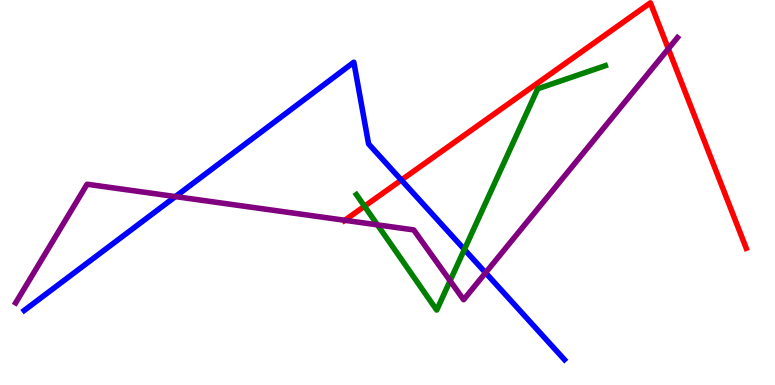[{'lines': ['blue', 'red'], 'intersections': [{'x': 5.18, 'y': 5.32}]}, {'lines': ['green', 'red'], 'intersections': [{'x': 4.7, 'y': 4.64}]}, {'lines': ['purple', 'red'], 'intersections': [{'x': 4.45, 'y': 4.28}, {'x': 8.62, 'y': 8.73}]}, {'lines': ['blue', 'green'], 'intersections': [{'x': 5.99, 'y': 3.52}]}, {'lines': ['blue', 'purple'], 'intersections': [{'x': 2.26, 'y': 4.89}, {'x': 6.27, 'y': 2.91}]}, {'lines': ['green', 'purple'], 'intersections': [{'x': 4.87, 'y': 4.16}, {'x': 5.81, 'y': 2.71}]}]